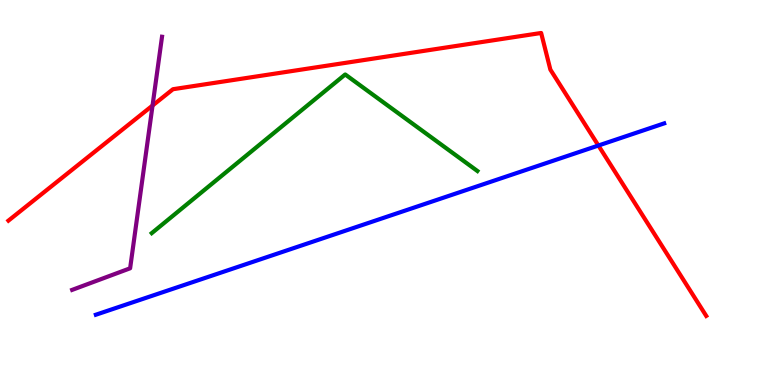[{'lines': ['blue', 'red'], 'intersections': [{'x': 7.72, 'y': 6.22}]}, {'lines': ['green', 'red'], 'intersections': []}, {'lines': ['purple', 'red'], 'intersections': [{'x': 1.97, 'y': 7.26}]}, {'lines': ['blue', 'green'], 'intersections': []}, {'lines': ['blue', 'purple'], 'intersections': []}, {'lines': ['green', 'purple'], 'intersections': []}]